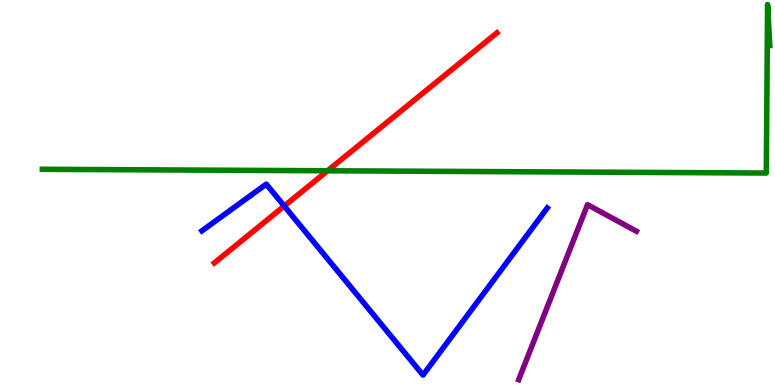[{'lines': ['blue', 'red'], 'intersections': [{'x': 3.67, 'y': 4.65}]}, {'lines': ['green', 'red'], 'intersections': [{'x': 4.23, 'y': 5.56}]}, {'lines': ['purple', 'red'], 'intersections': []}, {'lines': ['blue', 'green'], 'intersections': []}, {'lines': ['blue', 'purple'], 'intersections': []}, {'lines': ['green', 'purple'], 'intersections': []}]